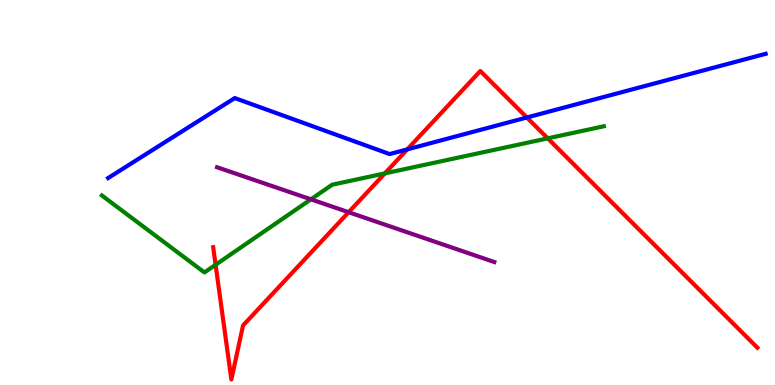[{'lines': ['blue', 'red'], 'intersections': [{'x': 5.25, 'y': 6.12}, {'x': 6.8, 'y': 6.95}]}, {'lines': ['green', 'red'], 'intersections': [{'x': 2.78, 'y': 3.12}, {'x': 4.97, 'y': 5.5}, {'x': 7.07, 'y': 6.41}]}, {'lines': ['purple', 'red'], 'intersections': [{'x': 4.5, 'y': 4.49}]}, {'lines': ['blue', 'green'], 'intersections': []}, {'lines': ['blue', 'purple'], 'intersections': []}, {'lines': ['green', 'purple'], 'intersections': [{'x': 4.01, 'y': 4.82}]}]